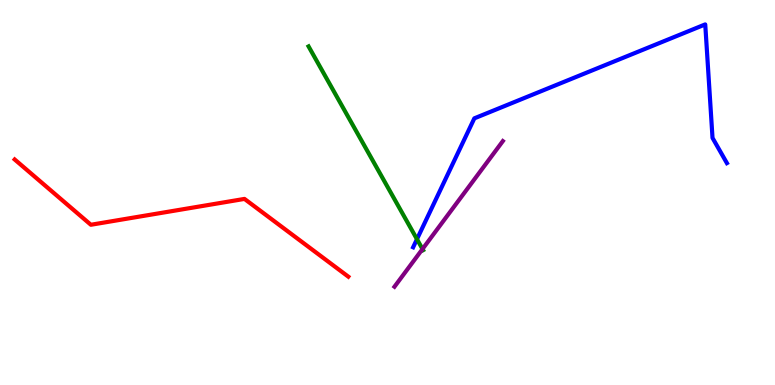[{'lines': ['blue', 'red'], 'intersections': []}, {'lines': ['green', 'red'], 'intersections': []}, {'lines': ['purple', 'red'], 'intersections': []}, {'lines': ['blue', 'green'], 'intersections': [{'x': 5.38, 'y': 3.79}]}, {'lines': ['blue', 'purple'], 'intersections': []}, {'lines': ['green', 'purple'], 'intersections': [{'x': 5.45, 'y': 3.53}]}]